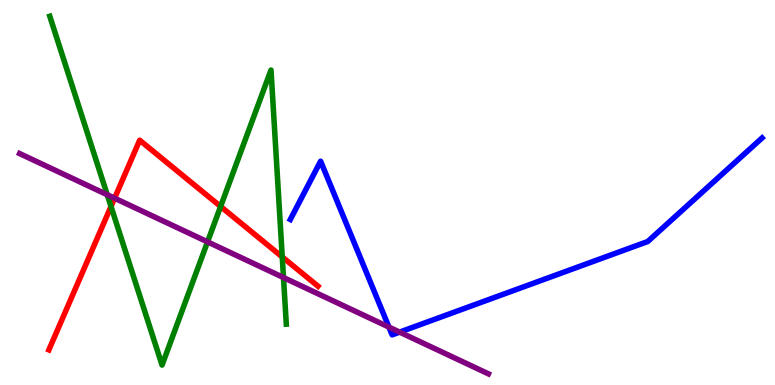[{'lines': ['blue', 'red'], 'intersections': []}, {'lines': ['green', 'red'], 'intersections': [{'x': 1.43, 'y': 4.64}, {'x': 2.85, 'y': 4.64}, {'x': 3.64, 'y': 3.33}]}, {'lines': ['purple', 'red'], 'intersections': [{'x': 1.48, 'y': 4.85}]}, {'lines': ['blue', 'green'], 'intersections': []}, {'lines': ['blue', 'purple'], 'intersections': [{'x': 5.02, 'y': 1.5}, {'x': 5.16, 'y': 1.37}]}, {'lines': ['green', 'purple'], 'intersections': [{'x': 1.38, 'y': 4.94}, {'x': 2.68, 'y': 3.72}, {'x': 3.66, 'y': 2.79}]}]